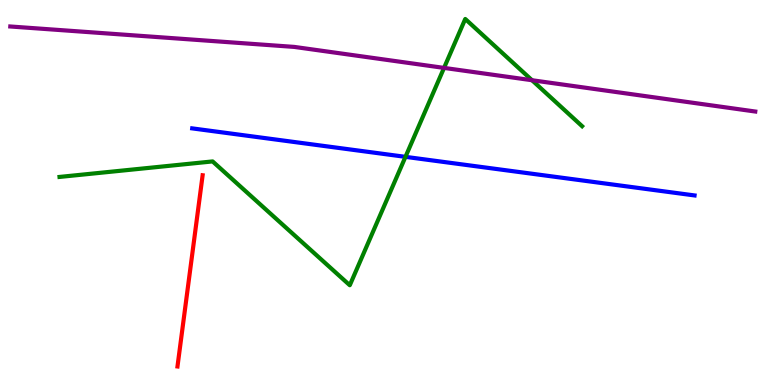[{'lines': ['blue', 'red'], 'intersections': []}, {'lines': ['green', 'red'], 'intersections': []}, {'lines': ['purple', 'red'], 'intersections': []}, {'lines': ['blue', 'green'], 'intersections': [{'x': 5.23, 'y': 5.93}]}, {'lines': ['blue', 'purple'], 'intersections': []}, {'lines': ['green', 'purple'], 'intersections': [{'x': 5.73, 'y': 8.24}, {'x': 6.86, 'y': 7.92}]}]